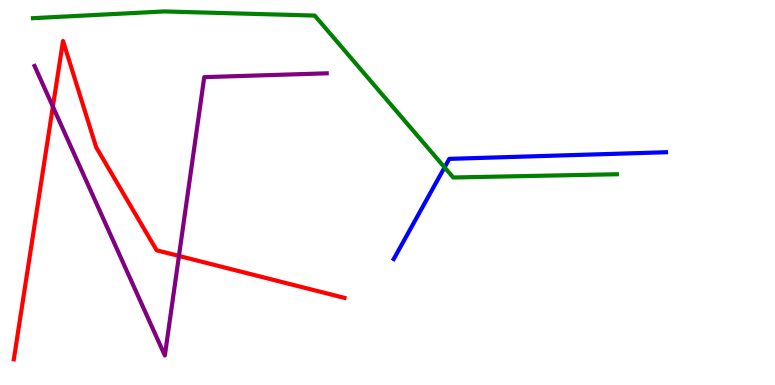[{'lines': ['blue', 'red'], 'intersections': []}, {'lines': ['green', 'red'], 'intersections': []}, {'lines': ['purple', 'red'], 'intersections': [{'x': 0.682, 'y': 7.23}, {'x': 2.31, 'y': 3.35}]}, {'lines': ['blue', 'green'], 'intersections': [{'x': 5.74, 'y': 5.65}]}, {'lines': ['blue', 'purple'], 'intersections': []}, {'lines': ['green', 'purple'], 'intersections': []}]